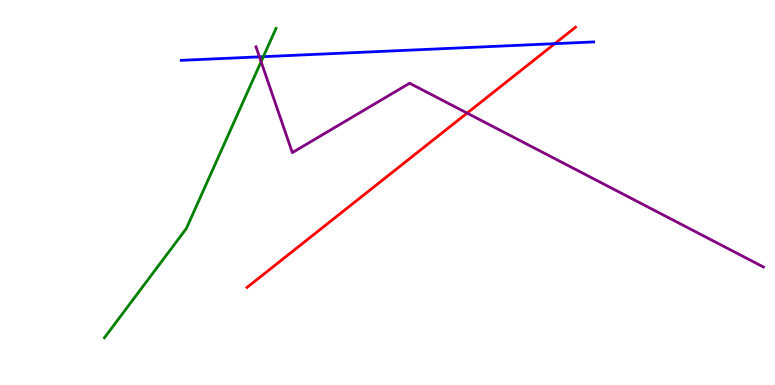[{'lines': ['blue', 'red'], 'intersections': [{'x': 7.16, 'y': 8.87}]}, {'lines': ['green', 'red'], 'intersections': []}, {'lines': ['purple', 'red'], 'intersections': [{'x': 6.03, 'y': 7.06}]}, {'lines': ['blue', 'green'], 'intersections': [{'x': 3.4, 'y': 8.53}]}, {'lines': ['blue', 'purple'], 'intersections': [{'x': 3.35, 'y': 8.52}]}, {'lines': ['green', 'purple'], 'intersections': [{'x': 3.37, 'y': 8.4}]}]